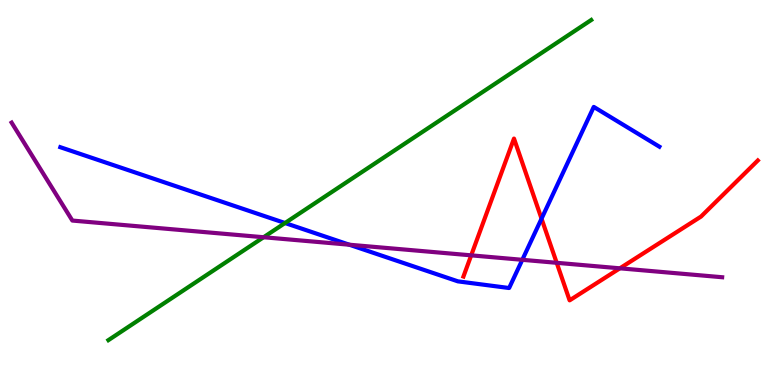[{'lines': ['blue', 'red'], 'intersections': [{'x': 6.99, 'y': 4.32}]}, {'lines': ['green', 'red'], 'intersections': []}, {'lines': ['purple', 'red'], 'intersections': [{'x': 6.08, 'y': 3.37}, {'x': 7.18, 'y': 3.17}, {'x': 8.0, 'y': 3.03}]}, {'lines': ['blue', 'green'], 'intersections': [{'x': 3.68, 'y': 4.21}]}, {'lines': ['blue', 'purple'], 'intersections': [{'x': 4.51, 'y': 3.64}, {'x': 6.74, 'y': 3.25}]}, {'lines': ['green', 'purple'], 'intersections': [{'x': 3.4, 'y': 3.84}]}]